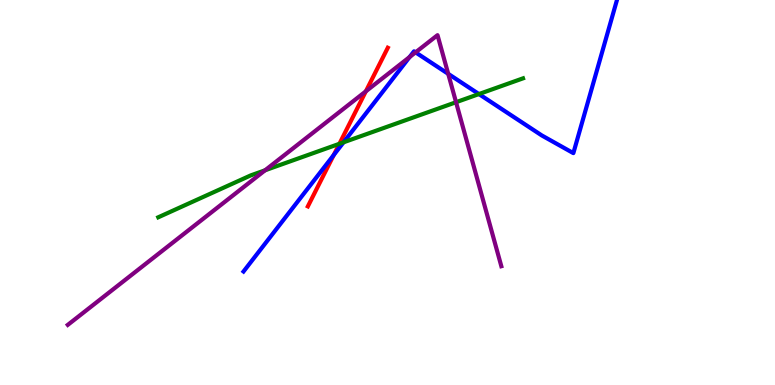[{'lines': ['blue', 'red'], 'intersections': [{'x': 4.31, 'y': 5.98}]}, {'lines': ['green', 'red'], 'intersections': [{'x': 4.38, 'y': 6.27}]}, {'lines': ['purple', 'red'], 'intersections': [{'x': 4.72, 'y': 7.63}]}, {'lines': ['blue', 'green'], 'intersections': [{'x': 4.43, 'y': 6.3}, {'x': 6.18, 'y': 7.56}]}, {'lines': ['blue', 'purple'], 'intersections': [{'x': 5.29, 'y': 8.52}, {'x': 5.36, 'y': 8.64}, {'x': 5.78, 'y': 8.08}]}, {'lines': ['green', 'purple'], 'intersections': [{'x': 3.42, 'y': 5.58}, {'x': 5.88, 'y': 7.35}]}]